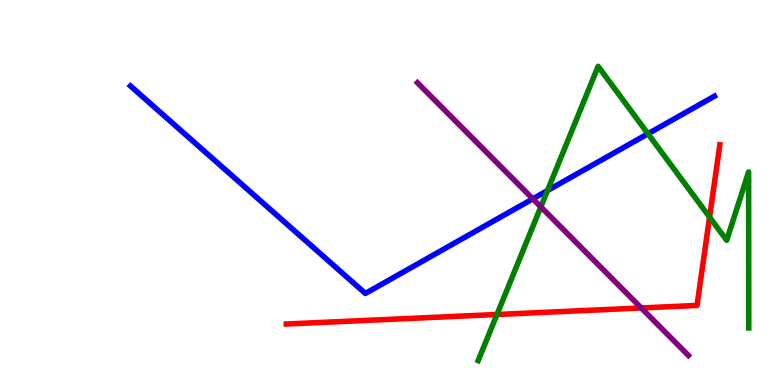[{'lines': ['blue', 'red'], 'intersections': []}, {'lines': ['green', 'red'], 'intersections': [{'x': 6.41, 'y': 1.83}, {'x': 9.16, 'y': 4.36}]}, {'lines': ['purple', 'red'], 'intersections': [{'x': 8.27, 'y': 2.0}]}, {'lines': ['blue', 'green'], 'intersections': [{'x': 7.06, 'y': 5.05}, {'x': 8.36, 'y': 6.53}]}, {'lines': ['blue', 'purple'], 'intersections': [{'x': 6.88, 'y': 4.84}]}, {'lines': ['green', 'purple'], 'intersections': [{'x': 6.98, 'y': 4.63}]}]